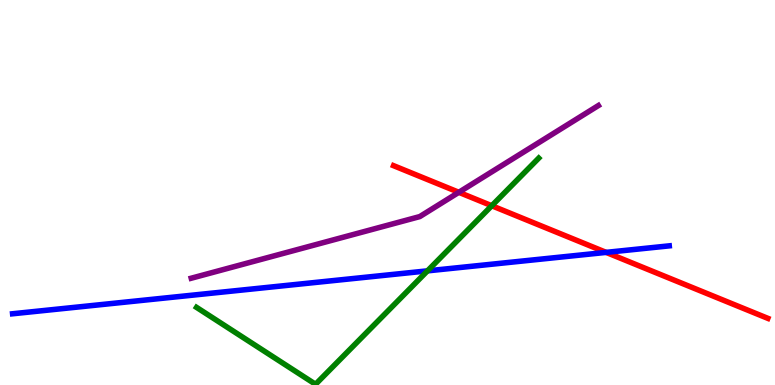[{'lines': ['blue', 'red'], 'intersections': [{'x': 7.82, 'y': 3.44}]}, {'lines': ['green', 'red'], 'intersections': [{'x': 6.35, 'y': 4.66}]}, {'lines': ['purple', 'red'], 'intersections': [{'x': 5.92, 'y': 5.01}]}, {'lines': ['blue', 'green'], 'intersections': [{'x': 5.52, 'y': 2.96}]}, {'lines': ['blue', 'purple'], 'intersections': []}, {'lines': ['green', 'purple'], 'intersections': []}]